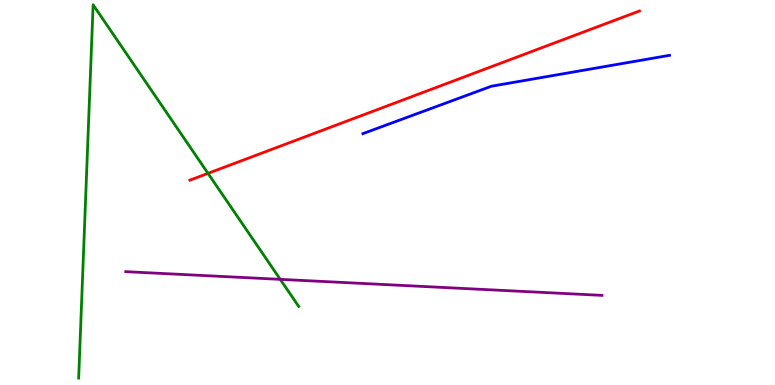[{'lines': ['blue', 'red'], 'intersections': []}, {'lines': ['green', 'red'], 'intersections': [{'x': 2.68, 'y': 5.5}]}, {'lines': ['purple', 'red'], 'intersections': []}, {'lines': ['blue', 'green'], 'intersections': []}, {'lines': ['blue', 'purple'], 'intersections': []}, {'lines': ['green', 'purple'], 'intersections': [{'x': 3.62, 'y': 2.74}]}]